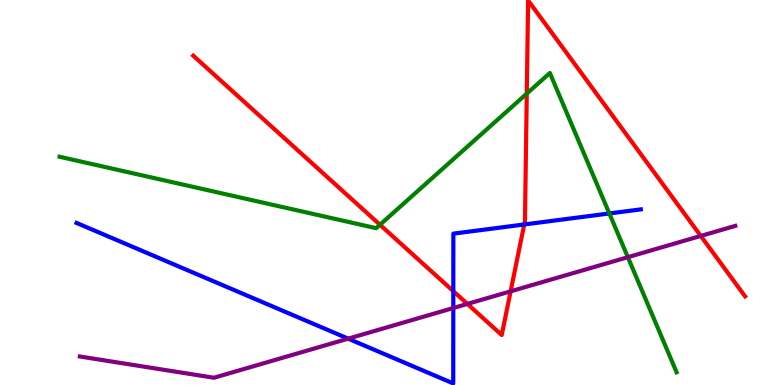[{'lines': ['blue', 'red'], 'intersections': [{'x': 5.85, 'y': 2.44}, {'x': 6.76, 'y': 4.17}]}, {'lines': ['green', 'red'], 'intersections': [{'x': 4.9, 'y': 4.16}, {'x': 6.8, 'y': 7.57}]}, {'lines': ['purple', 'red'], 'intersections': [{'x': 6.03, 'y': 2.11}, {'x': 6.59, 'y': 2.43}, {'x': 9.04, 'y': 3.87}]}, {'lines': ['blue', 'green'], 'intersections': [{'x': 7.86, 'y': 4.46}]}, {'lines': ['blue', 'purple'], 'intersections': [{'x': 4.49, 'y': 1.2}, {'x': 5.85, 'y': 2.0}]}, {'lines': ['green', 'purple'], 'intersections': [{'x': 8.1, 'y': 3.32}]}]